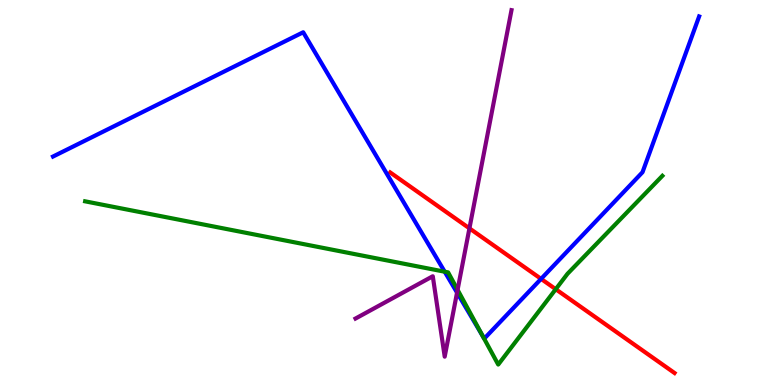[{'lines': ['blue', 'red'], 'intersections': [{'x': 6.98, 'y': 2.76}]}, {'lines': ['green', 'red'], 'intersections': [{'x': 7.17, 'y': 2.49}]}, {'lines': ['purple', 'red'], 'intersections': [{'x': 6.06, 'y': 4.07}]}, {'lines': ['blue', 'green'], 'intersections': [{'x': 5.74, 'y': 2.94}, {'x': 6.23, 'y': 1.27}]}, {'lines': ['blue', 'purple'], 'intersections': [{'x': 5.9, 'y': 2.4}]}, {'lines': ['green', 'purple'], 'intersections': [{'x': 5.9, 'y': 2.47}]}]